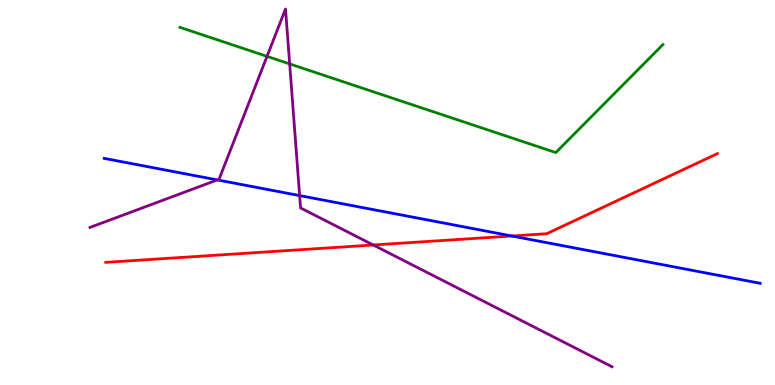[{'lines': ['blue', 'red'], 'intersections': [{'x': 6.6, 'y': 3.87}]}, {'lines': ['green', 'red'], 'intersections': []}, {'lines': ['purple', 'red'], 'intersections': [{'x': 4.82, 'y': 3.64}]}, {'lines': ['blue', 'green'], 'intersections': []}, {'lines': ['blue', 'purple'], 'intersections': [{'x': 2.8, 'y': 5.33}, {'x': 3.87, 'y': 4.92}]}, {'lines': ['green', 'purple'], 'intersections': [{'x': 3.45, 'y': 8.54}, {'x': 3.74, 'y': 8.34}]}]